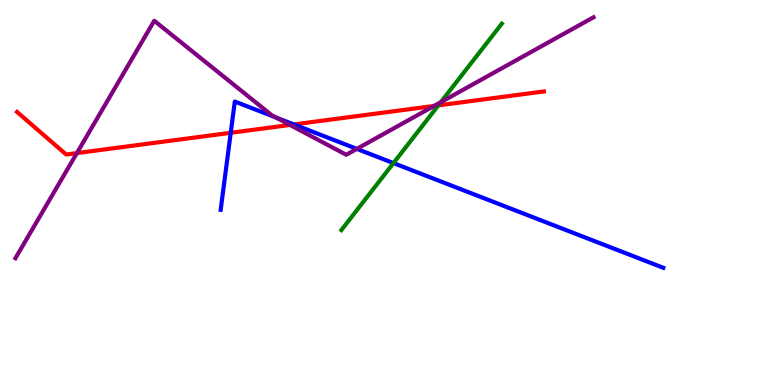[{'lines': ['blue', 'red'], 'intersections': [{'x': 2.98, 'y': 6.55}, {'x': 3.79, 'y': 6.77}]}, {'lines': ['green', 'red'], 'intersections': [{'x': 5.66, 'y': 7.26}]}, {'lines': ['purple', 'red'], 'intersections': [{'x': 0.992, 'y': 6.02}, {'x': 3.74, 'y': 6.75}, {'x': 5.6, 'y': 7.25}]}, {'lines': ['blue', 'green'], 'intersections': [{'x': 5.08, 'y': 5.76}]}, {'lines': ['blue', 'purple'], 'intersections': [{'x': 3.56, 'y': 6.95}, {'x': 4.6, 'y': 6.13}]}, {'lines': ['green', 'purple'], 'intersections': [{'x': 5.69, 'y': 7.35}]}]